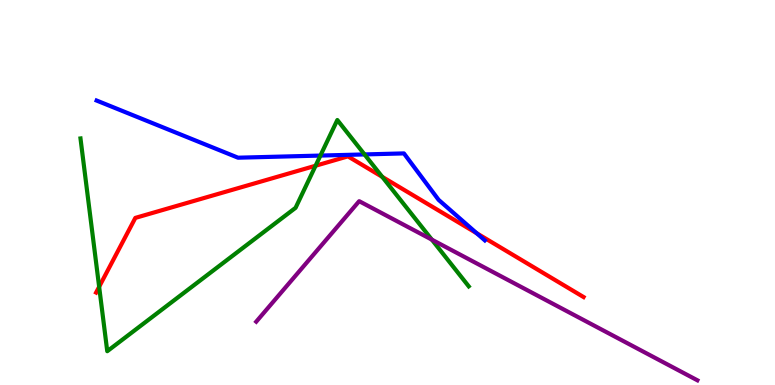[{'lines': ['blue', 'red'], 'intersections': [{'x': 6.15, 'y': 3.94}]}, {'lines': ['green', 'red'], 'intersections': [{'x': 1.28, 'y': 2.55}, {'x': 4.07, 'y': 5.7}, {'x': 4.93, 'y': 5.41}]}, {'lines': ['purple', 'red'], 'intersections': []}, {'lines': ['blue', 'green'], 'intersections': [{'x': 4.13, 'y': 5.96}, {'x': 4.7, 'y': 5.99}]}, {'lines': ['blue', 'purple'], 'intersections': []}, {'lines': ['green', 'purple'], 'intersections': [{'x': 5.57, 'y': 3.78}]}]